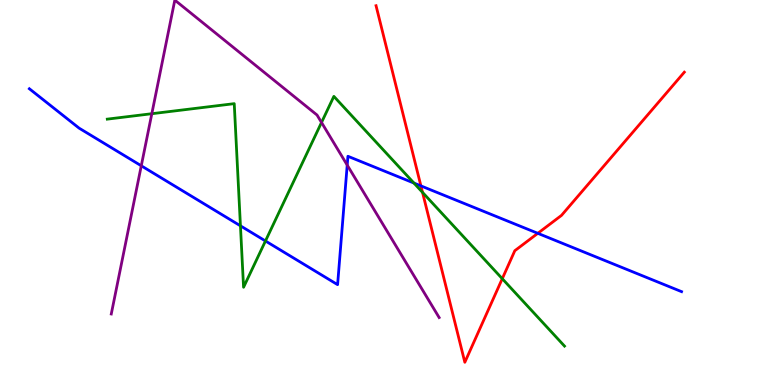[{'lines': ['blue', 'red'], 'intersections': [{'x': 5.43, 'y': 5.17}, {'x': 6.94, 'y': 3.94}]}, {'lines': ['green', 'red'], 'intersections': [{'x': 5.45, 'y': 5.0}, {'x': 6.48, 'y': 2.76}]}, {'lines': ['purple', 'red'], 'intersections': []}, {'lines': ['blue', 'green'], 'intersections': [{'x': 3.1, 'y': 4.13}, {'x': 3.43, 'y': 3.74}, {'x': 5.34, 'y': 5.25}]}, {'lines': ['blue', 'purple'], 'intersections': [{'x': 1.82, 'y': 5.69}, {'x': 4.48, 'y': 5.71}]}, {'lines': ['green', 'purple'], 'intersections': [{'x': 1.96, 'y': 7.05}, {'x': 4.15, 'y': 6.82}]}]